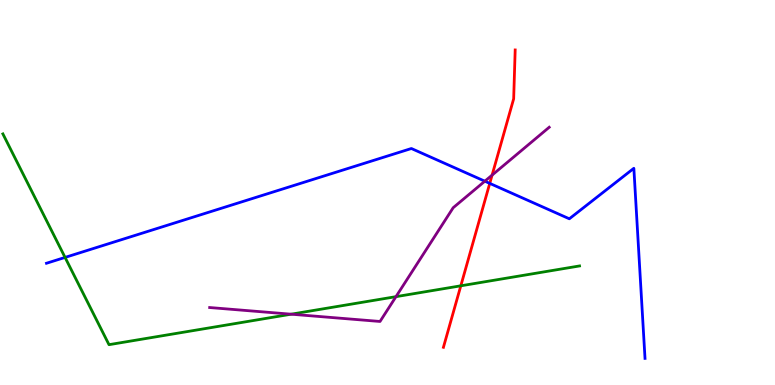[{'lines': ['blue', 'red'], 'intersections': [{'x': 6.32, 'y': 5.24}]}, {'lines': ['green', 'red'], 'intersections': [{'x': 5.95, 'y': 2.58}]}, {'lines': ['purple', 'red'], 'intersections': [{'x': 6.35, 'y': 5.45}]}, {'lines': ['blue', 'green'], 'intersections': [{'x': 0.84, 'y': 3.31}]}, {'lines': ['blue', 'purple'], 'intersections': [{'x': 6.26, 'y': 5.29}]}, {'lines': ['green', 'purple'], 'intersections': [{'x': 3.76, 'y': 1.84}, {'x': 5.11, 'y': 2.29}]}]